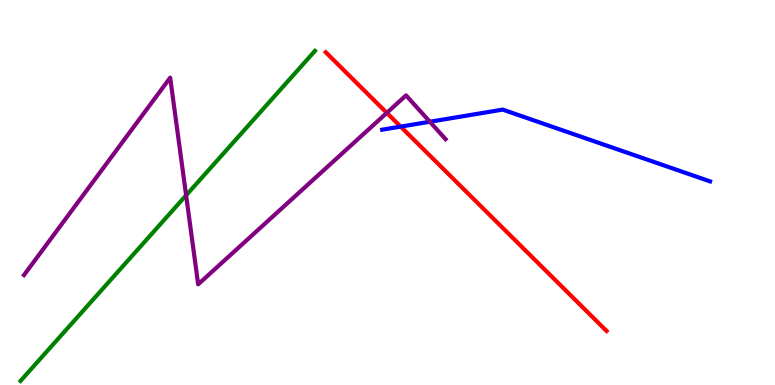[{'lines': ['blue', 'red'], 'intersections': [{'x': 5.17, 'y': 6.71}]}, {'lines': ['green', 'red'], 'intersections': []}, {'lines': ['purple', 'red'], 'intersections': [{'x': 4.99, 'y': 7.07}]}, {'lines': ['blue', 'green'], 'intersections': []}, {'lines': ['blue', 'purple'], 'intersections': [{'x': 5.55, 'y': 6.84}]}, {'lines': ['green', 'purple'], 'intersections': [{'x': 2.4, 'y': 4.93}]}]